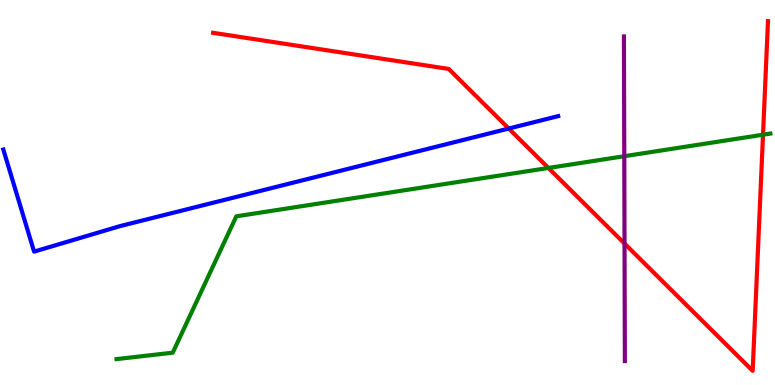[{'lines': ['blue', 'red'], 'intersections': [{'x': 6.56, 'y': 6.66}]}, {'lines': ['green', 'red'], 'intersections': [{'x': 7.08, 'y': 5.64}, {'x': 9.85, 'y': 6.5}]}, {'lines': ['purple', 'red'], 'intersections': [{'x': 8.06, 'y': 3.67}]}, {'lines': ['blue', 'green'], 'intersections': []}, {'lines': ['blue', 'purple'], 'intersections': []}, {'lines': ['green', 'purple'], 'intersections': [{'x': 8.06, 'y': 5.94}]}]